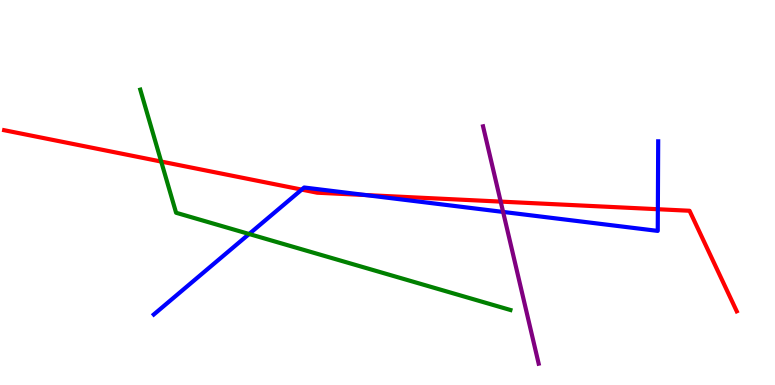[{'lines': ['blue', 'red'], 'intersections': [{'x': 3.89, 'y': 5.08}, {'x': 4.72, 'y': 4.93}, {'x': 8.49, 'y': 4.57}]}, {'lines': ['green', 'red'], 'intersections': [{'x': 2.08, 'y': 5.8}]}, {'lines': ['purple', 'red'], 'intersections': [{'x': 6.46, 'y': 4.76}]}, {'lines': ['blue', 'green'], 'intersections': [{'x': 3.21, 'y': 3.92}]}, {'lines': ['blue', 'purple'], 'intersections': [{'x': 6.49, 'y': 4.5}]}, {'lines': ['green', 'purple'], 'intersections': []}]